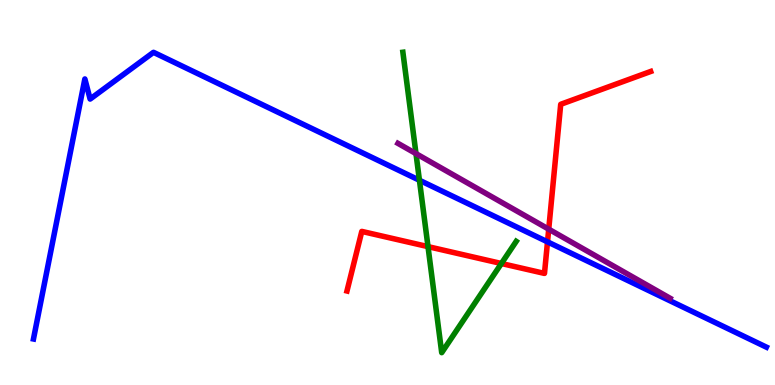[{'lines': ['blue', 'red'], 'intersections': [{'x': 7.06, 'y': 3.72}]}, {'lines': ['green', 'red'], 'intersections': [{'x': 5.52, 'y': 3.59}, {'x': 6.47, 'y': 3.16}]}, {'lines': ['purple', 'red'], 'intersections': [{'x': 7.08, 'y': 4.05}]}, {'lines': ['blue', 'green'], 'intersections': [{'x': 5.41, 'y': 5.32}]}, {'lines': ['blue', 'purple'], 'intersections': []}, {'lines': ['green', 'purple'], 'intersections': [{'x': 5.37, 'y': 6.01}]}]